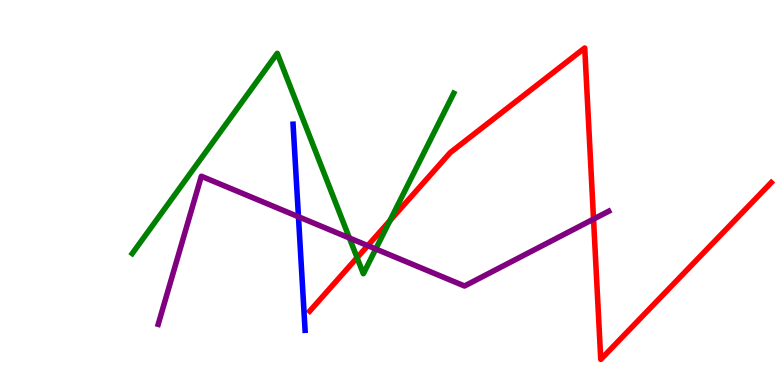[{'lines': ['blue', 'red'], 'intersections': []}, {'lines': ['green', 'red'], 'intersections': [{'x': 4.61, 'y': 3.31}, {'x': 5.03, 'y': 4.27}]}, {'lines': ['purple', 'red'], 'intersections': [{'x': 4.75, 'y': 3.62}, {'x': 7.66, 'y': 4.31}]}, {'lines': ['blue', 'green'], 'intersections': []}, {'lines': ['blue', 'purple'], 'intersections': [{'x': 3.85, 'y': 4.37}]}, {'lines': ['green', 'purple'], 'intersections': [{'x': 4.51, 'y': 3.82}, {'x': 4.85, 'y': 3.53}]}]